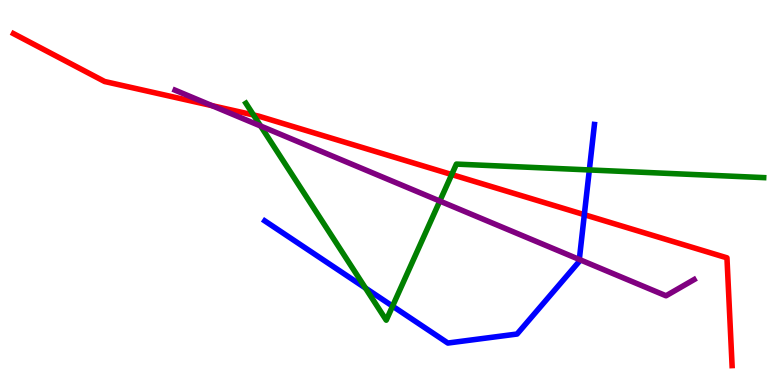[{'lines': ['blue', 'red'], 'intersections': [{'x': 7.54, 'y': 4.42}]}, {'lines': ['green', 'red'], 'intersections': [{'x': 3.27, 'y': 7.01}, {'x': 5.83, 'y': 5.47}]}, {'lines': ['purple', 'red'], 'intersections': [{'x': 2.74, 'y': 7.26}]}, {'lines': ['blue', 'green'], 'intersections': [{'x': 4.72, 'y': 2.52}, {'x': 5.07, 'y': 2.05}, {'x': 7.6, 'y': 5.59}]}, {'lines': ['blue', 'purple'], 'intersections': [{'x': 7.48, 'y': 3.26}]}, {'lines': ['green', 'purple'], 'intersections': [{'x': 3.36, 'y': 6.73}, {'x': 5.67, 'y': 4.78}]}]